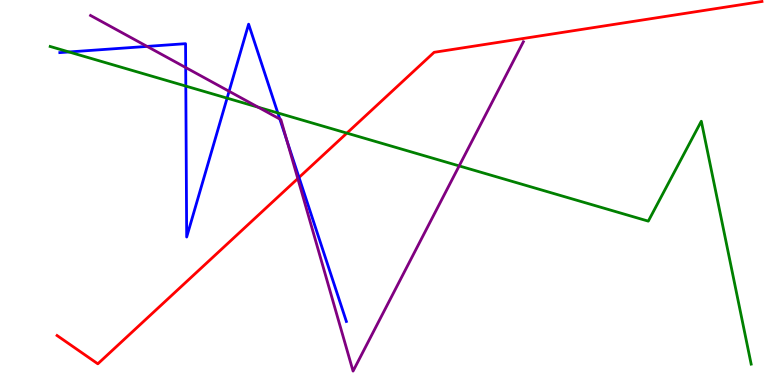[{'lines': ['blue', 'red'], 'intersections': [{'x': 3.86, 'y': 5.39}]}, {'lines': ['green', 'red'], 'intersections': [{'x': 4.48, 'y': 6.54}]}, {'lines': ['purple', 'red'], 'intersections': [{'x': 3.84, 'y': 5.36}]}, {'lines': ['blue', 'green'], 'intersections': [{'x': 0.89, 'y': 8.65}, {'x': 2.4, 'y': 7.76}, {'x': 2.93, 'y': 7.45}, {'x': 3.58, 'y': 7.07}]}, {'lines': ['blue', 'purple'], 'intersections': [{'x': 1.9, 'y': 8.79}, {'x': 2.4, 'y': 8.25}, {'x': 2.96, 'y': 7.63}, {'x': 3.61, 'y': 6.91}, {'x': 3.7, 'y': 6.36}]}, {'lines': ['green', 'purple'], 'intersections': [{'x': 3.33, 'y': 7.21}, {'x': 5.92, 'y': 5.69}]}]